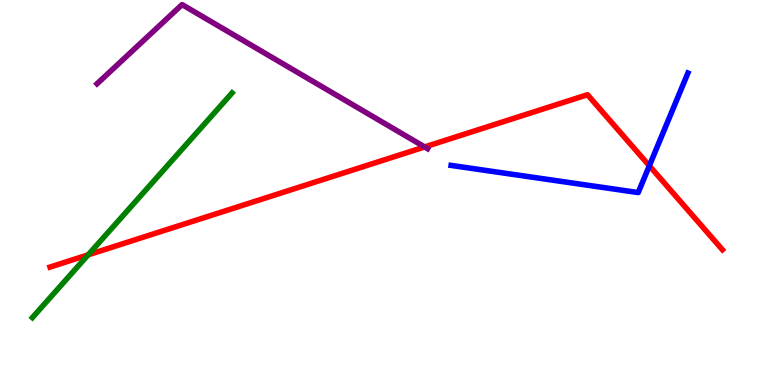[{'lines': ['blue', 'red'], 'intersections': [{'x': 8.38, 'y': 5.69}]}, {'lines': ['green', 'red'], 'intersections': [{'x': 1.14, 'y': 3.38}]}, {'lines': ['purple', 'red'], 'intersections': [{'x': 5.48, 'y': 6.18}]}, {'lines': ['blue', 'green'], 'intersections': []}, {'lines': ['blue', 'purple'], 'intersections': []}, {'lines': ['green', 'purple'], 'intersections': []}]